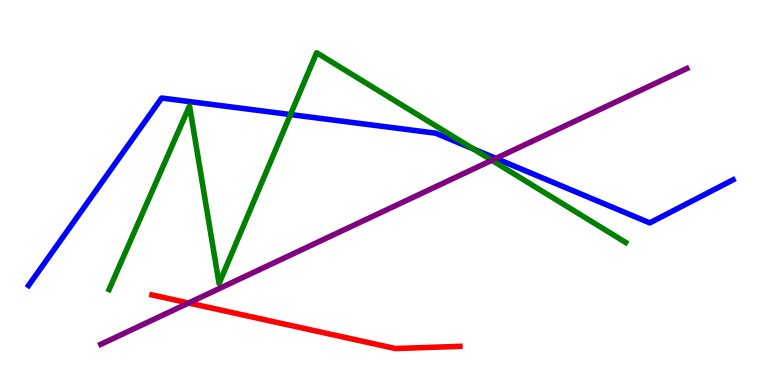[{'lines': ['blue', 'red'], 'intersections': []}, {'lines': ['green', 'red'], 'intersections': []}, {'lines': ['purple', 'red'], 'intersections': [{'x': 2.43, 'y': 2.13}]}, {'lines': ['blue', 'green'], 'intersections': [{'x': 3.75, 'y': 7.02}, {'x': 6.11, 'y': 6.13}]}, {'lines': ['blue', 'purple'], 'intersections': [{'x': 6.4, 'y': 5.89}]}, {'lines': ['green', 'purple'], 'intersections': [{'x': 6.35, 'y': 5.84}]}]